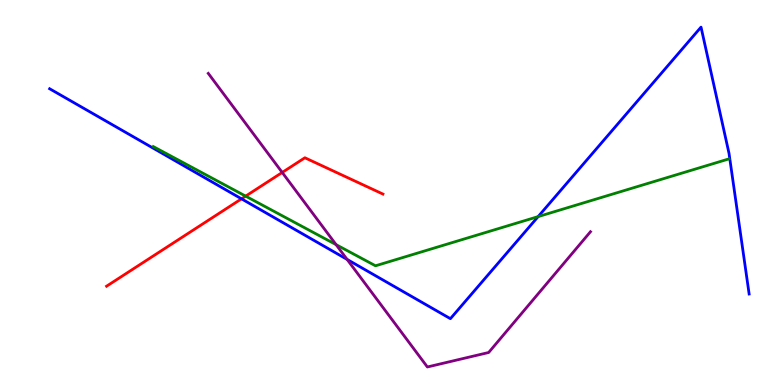[{'lines': ['blue', 'red'], 'intersections': [{'x': 3.12, 'y': 4.84}]}, {'lines': ['green', 'red'], 'intersections': [{'x': 3.17, 'y': 4.91}]}, {'lines': ['purple', 'red'], 'intersections': [{'x': 3.64, 'y': 5.52}]}, {'lines': ['blue', 'green'], 'intersections': [{'x': 6.94, 'y': 4.37}]}, {'lines': ['blue', 'purple'], 'intersections': [{'x': 4.48, 'y': 3.26}]}, {'lines': ['green', 'purple'], 'intersections': [{'x': 4.34, 'y': 3.65}]}]